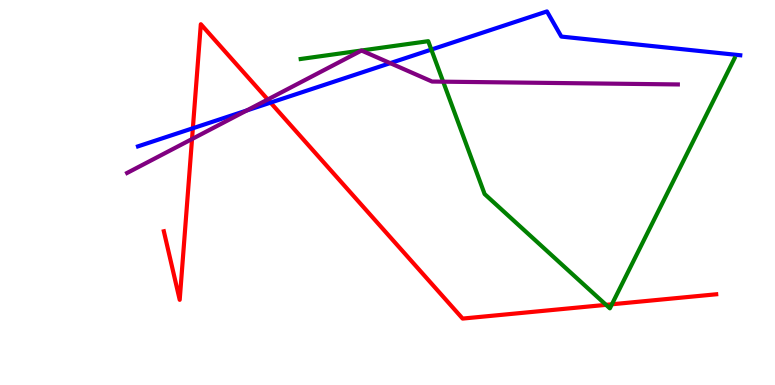[{'lines': ['blue', 'red'], 'intersections': [{'x': 2.49, 'y': 6.67}, {'x': 3.49, 'y': 7.33}]}, {'lines': ['green', 'red'], 'intersections': [{'x': 7.82, 'y': 2.08}, {'x': 7.9, 'y': 2.1}]}, {'lines': ['purple', 'red'], 'intersections': [{'x': 2.48, 'y': 6.39}, {'x': 3.46, 'y': 7.42}]}, {'lines': ['blue', 'green'], 'intersections': [{'x': 5.57, 'y': 8.71}]}, {'lines': ['blue', 'purple'], 'intersections': [{'x': 3.18, 'y': 7.13}, {'x': 5.04, 'y': 8.36}]}, {'lines': ['green', 'purple'], 'intersections': [{'x': 5.72, 'y': 7.88}]}]